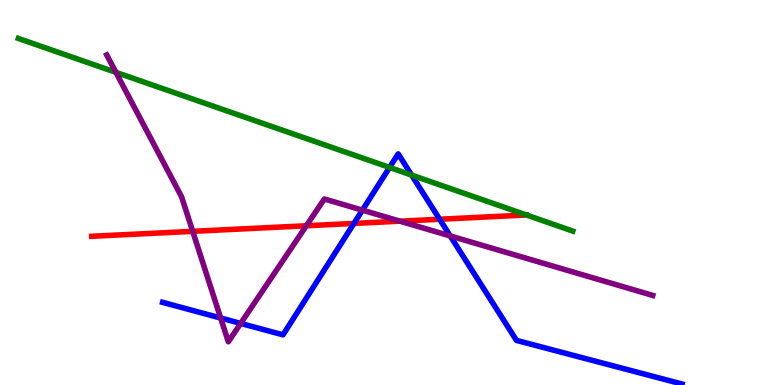[{'lines': ['blue', 'red'], 'intersections': [{'x': 4.57, 'y': 4.2}, {'x': 5.67, 'y': 4.31}]}, {'lines': ['green', 'red'], 'intersections': []}, {'lines': ['purple', 'red'], 'intersections': [{'x': 2.49, 'y': 3.99}, {'x': 3.95, 'y': 4.14}, {'x': 5.16, 'y': 4.25}]}, {'lines': ['blue', 'green'], 'intersections': [{'x': 5.03, 'y': 5.65}, {'x': 5.31, 'y': 5.45}]}, {'lines': ['blue', 'purple'], 'intersections': [{'x': 2.85, 'y': 1.74}, {'x': 3.11, 'y': 1.6}, {'x': 4.68, 'y': 4.54}, {'x': 5.81, 'y': 3.87}]}, {'lines': ['green', 'purple'], 'intersections': [{'x': 1.5, 'y': 8.12}]}]